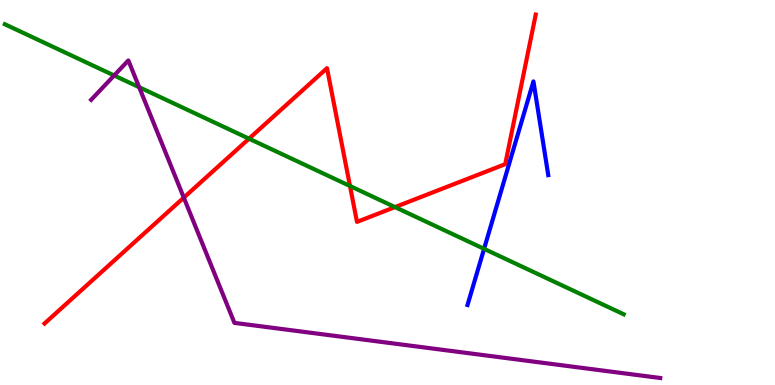[{'lines': ['blue', 'red'], 'intersections': []}, {'lines': ['green', 'red'], 'intersections': [{'x': 3.21, 'y': 6.4}, {'x': 4.52, 'y': 5.17}, {'x': 5.1, 'y': 4.62}]}, {'lines': ['purple', 'red'], 'intersections': [{'x': 2.37, 'y': 4.87}]}, {'lines': ['blue', 'green'], 'intersections': [{'x': 6.25, 'y': 3.54}]}, {'lines': ['blue', 'purple'], 'intersections': []}, {'lines': ['green', 'purple'], 'intersections': [{'x': 1.47, 'y': 8.04}, {'x': 1.8, 'y': 7.73}]}]